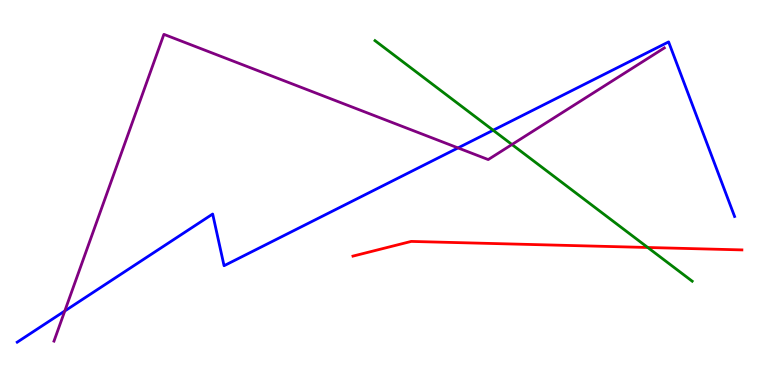[{'lines': ['blue', 'red'], 'intersections': []}, {'lines': ['green', 'red'], 'intersections': [{'x': 8.36, 'y': 3.57}]}, {'lines': ['purple', 'red'], 'intersections': []}, {'lines': ['blue', 'green'], 'intersections': [{'x': 6.36, 'y': 6.62}]}, {'lines': ['blue', 'purple'], 'intersections': [{'x': 0.836, 'y': 1.92}, {'x': 5.91, 'y': 6.16}]}, {'lines': ['green', 'purple'], 'intersections': [{'x': 6.61, 'y': 6.25}]}]